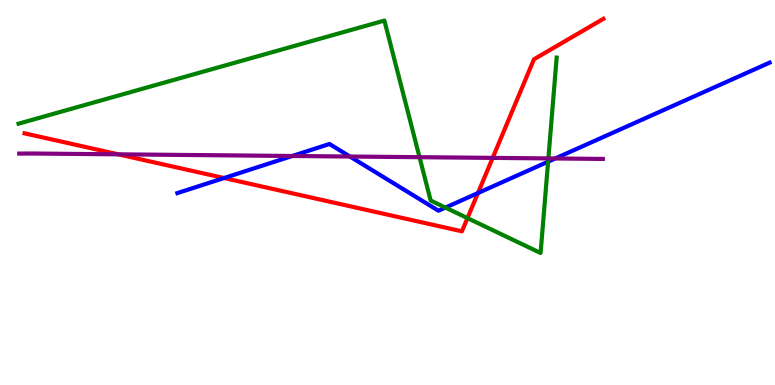[{'lines': ['blue', 'red'], 'intersections': [{'x': 2.89, 'y': 5.38}, {'x': 6.17, 'y': 4.99}]}, {'lines': ['green', 'red'], 'intersections': [{'x': 6.03, 'y': 4.33}]}, {'lines': ['purple', 'red'], 'intersections': [{'x': 1.53, 'y': 5.99}, {'x': 6.36, 'y': 5.9}]}, {'lines': ['blue', 'green'], 'intersections': [{'x': 5.75, 'y': 4.61}, {'x': 7.07, 'y': 5.8}]}, {'lines': ['blue', 'purple'], 'intersections': [{'x': 3.77, 'y': 5.95}, {'x': 4.52, 'y': 5.93}, {'x': 7.16, 'y': 5.88}]}, {'lines': ['green', 'purple'], 'intersections': [{'x': 5.41, 'y': 5.92}, {'x': 7.08, 'y': 5.89}]}]